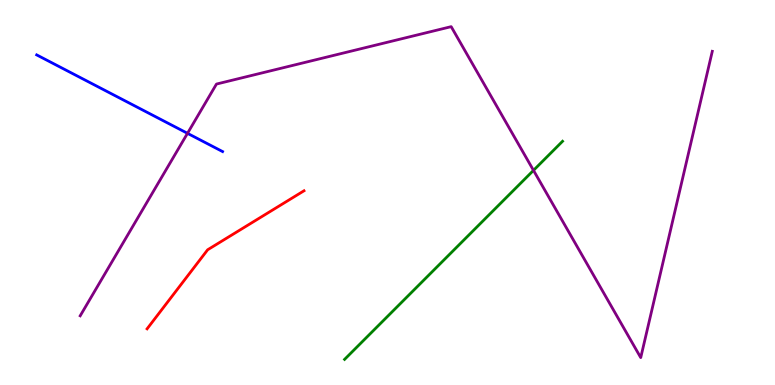[{'lines': ['blue', 'red'], 'intersections': []}, {'lines': ['green', 'red'], 'intersections': []}, {'lines': ['purple', 'red'], 'intersections': []}, {'lines': ['blue', 'green'], 'intersections': []}, {'lines': ['blue', 'purple'], 'intersections': [{'x': 2.42, 'y': 6.54}]}, {'lines': ['green', 'purple'], 'intersections': [{'x': 6.88, 'y': 5.57}]}]